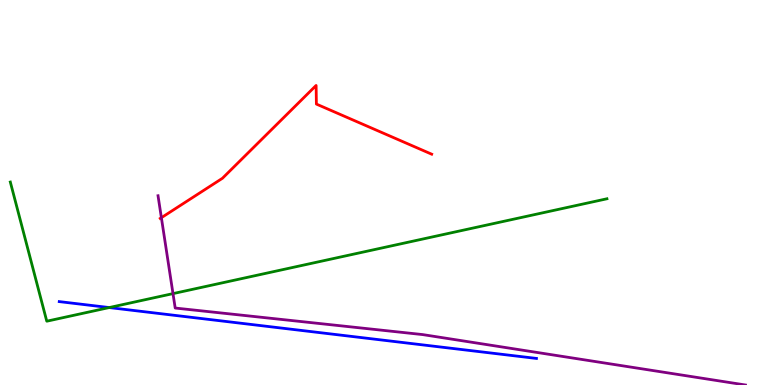[{'lines': ['blue', 'red'], 'intersections': []}, {'lines': ['green', 'red'], 'intersections': []}, {'lines': ['purple', 'red'], 'intersections': [{'x': 2.08, 'y': 4.35}]}, {'lines': ['blue', 'green'], 'intersections': [{'x': 1.41, 'y': 2.01}]}, {'lines': ['blue', 'purple'], 'intersections': []}, {'lines': ['green', 'purple'], 'intersections': [{'x': 2.23, 'y': 2.37}]}]